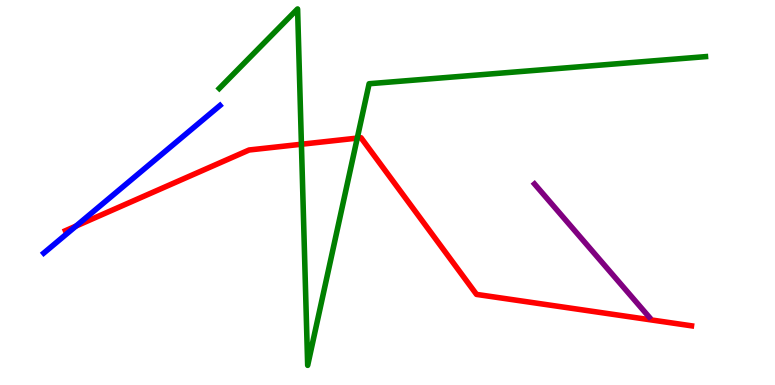[{'lines': ['blue', 'red'], 'intersections': [{'x': 0.981, 'y': 4.13}]}, {'lines': ['green', 'red'], 'intersections': [{'x': 3.89, 'y': 6.25}, {'x': 4.61, 'y': 6.41}]}, {'lines': ['purple', 'red'], 'intersections': []}, {'lines': ['blue', 'green'], 'intersections': []}, {'lines': ['blue', 'purple'], 'intersections': []}, {'lines': ['green', 'purple'], 'intersections': []}]